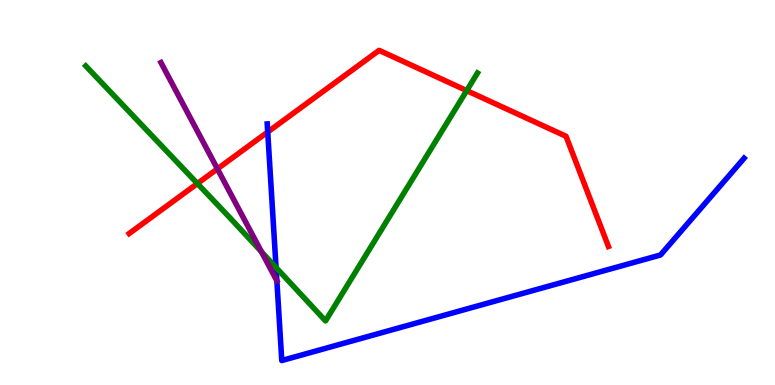[{'lines': ['blue', 'red'], 'intersections': [{'x': 3.45, 'y': 6.57}]}, {'lines': ['green', 'red'], 'intersections': [{'x': 2.55, 'y': 5.23}, {'x': 6.02, 'y': 7.65}]}, {'lines': ['purple', 'red'], 'intersections': [{'x': 2.81, 'y': 5.61}]}, {'lines': ['blue', 'green'], 'intersections': [{'x': 3.56, 'y': 3.05}]}, {'lines': ['blue', 'purple'], 'intersections': []}, {'lines': ['green', 'purple'], 'intersections': [{'x': 3.37, 'y': 3.46}]}]